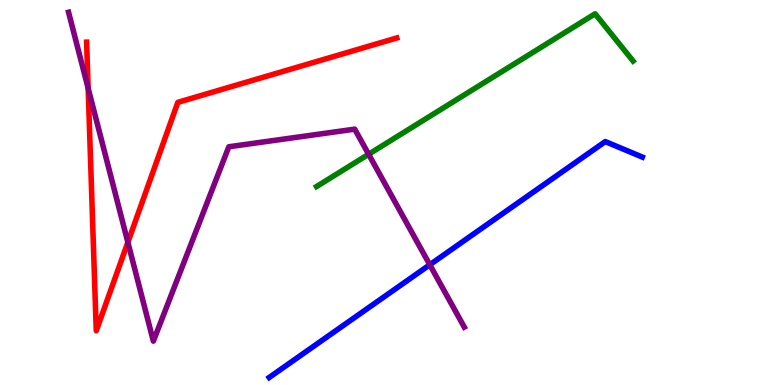[{'lines': ['blue', 'red'], 'intersections': []}, {'lines': ['green', 'red'], 'intersections': []}, {'lines': ['purple', 'red'], 'intersections': [{'x': 1.14, 'y': 7.71}, {'x': 1.65, 'y': 3.71}]}, {'lines': ['blue', 'green'], 'intersections': []}, {'lines': ['blue', 'purple'], 'intersections': [{'x': 5.55, 'y': 3.12}]}, {'lines': ['green', 'purple'], 'intersections': [{'x': 4.76, 'y': 5.99}]}]